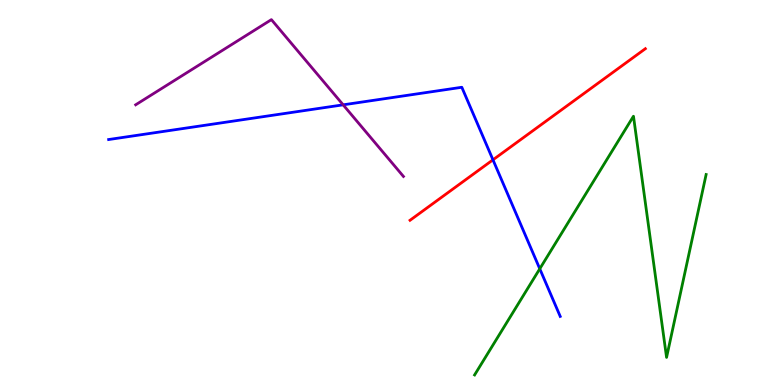[{'lines': ['blue', 'red'], 'intersections': [{'x': 6.36, 'y': 5.85}]}, {'lines': ['green', 'red'], 'intersections': []}, {'lines': ['purple', 'red'], 'intersections': []}, {'lines': ['blue', 'green'], 'intersections': [{'x': 6.96, 'y': 3.02}]}, {'lines': ['blue', 'purple'], 'intersections': [{'x': 4.43, 'y': 7.28}]}, {'lines': ['green', 'purple'], 'intersections': []}]